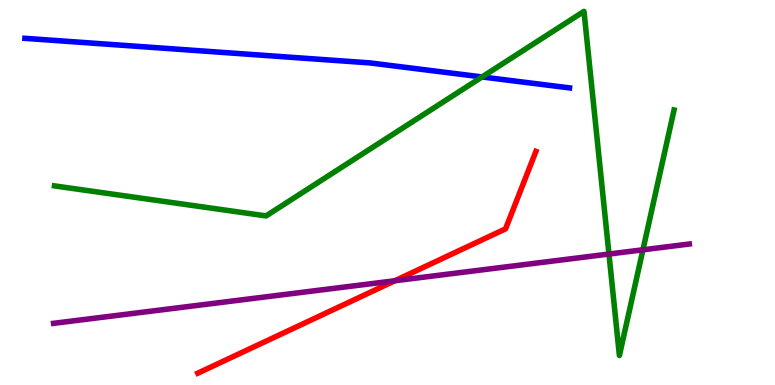[{'lines': ['blue', 'red'], 'intersections': []}, {'lines': ['green', 'red'], 'intersections': []}, {'lines': ['purple', 'red'], 'intersections': [{'x': 5.1, 'y': 2.71}]}, {'lines': ['blue', 'green'], 'intersections': [{'x': 6.22, 'y': 8.0}]}, {'lines': ['blue', 'purple'], 'intersections': []}, {'lines': ['green', 'purple'], 'intersections': [{'x': 7.86, 'y': 3.4}, {'x': 8.3, 'y': 3.51}]}]